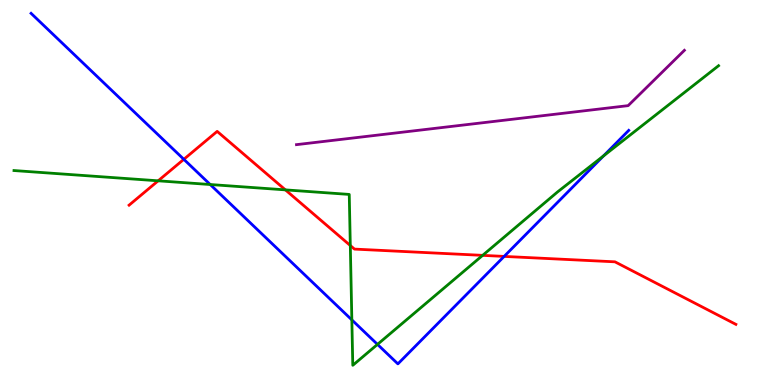[{'lines': ['blue', 'red'], 'intersections': [{'x': 2.37, 'y': 5.86}, {'x': 6.51, 'y': 3.34}]}, {'lines': ['green', 'red'], 'intersections': [{'x': 2.04, 'y': 5.3}, {'x': 3.68, 'y': 5.07}, {'x': 4.52, 'y': 3.62}, {'x': 6.23, 'y': 3.37}]}, {'lines': ['purple', 'red'], 'intersections': []}, {'lines': ['blue', 'green'], 'intersections': [{'x': 2.71, 'y': 5.21}, {'x': 4.54, 'y': 1.69}, {'x': 4.87, 'y': 1.05}, {'x': 7.79, 'y': 5.95}]}, {'lines': ['blue', 'purple'], 'intersections': []}, {'lines': ['green', 'purple'], 'intersections': []}]